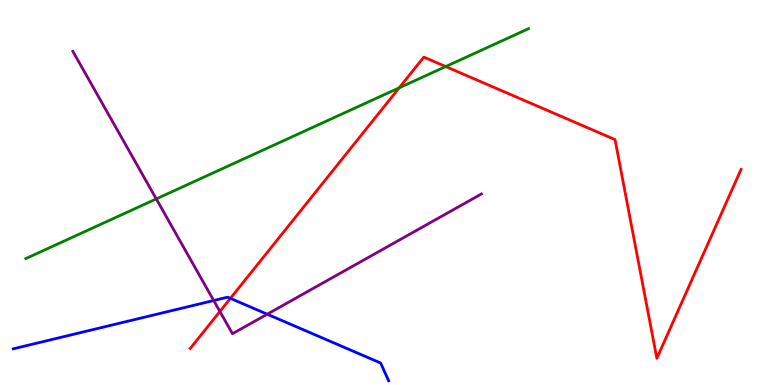[{'lines': ['blue', 'red'], 'intersections': [{'x': 2.97, 'y': 2.25}]}, {'lines': ['green', 'red'], 'intersections': [{'x': 5.15, 'y': 7.72}, {'x': 5.75, 'y': 8.27}]}, {'lines': ['purple', 'red'], 'intersections': [{'x': 2.84, 'y': 1.91}]}, {'lines': ['blue', 'green'], 'intersections': []}, {'lines': ['blue', 'purple'], 'intersections': [{'x': 2.76, 'y': 2.19}, {'x': 3.45, 'y': 1.84}]}, {'lines': ['green', 'purple'], 'intersections': [{'x': 2.02, 'y': 4.83}]}]